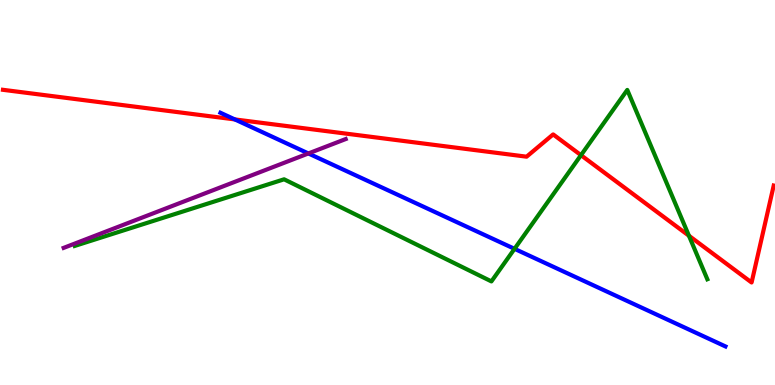[{'lines': ['blue', 'red'], 'intersections': [{'x': 3.03, 'y': 6.9}]}, {'lines': ['green', 'red'], 'intersections': [{'x': 7.5, 'y': 5.97}, {'x': 8.89, 'y': 3.88}]}, {'lines': ['purple', 'red'], 'intersections': []}, {'lines': ['blue', 'green'], 'intersections': [{'x': 6.64, 'y': 3.54}]}, {'lines': ['blue', 'purple'], 'intersections': [{'x': 3.98, 'y': 6.01}]}, {'lines': ['green', 'purple'], 'intersections': []}]